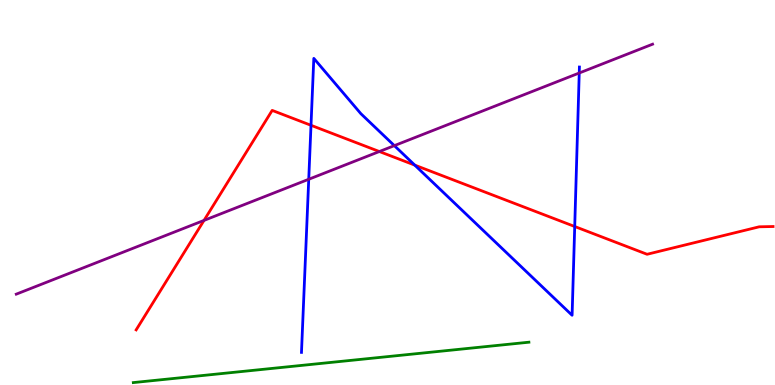[{'lines': ['blue', 'red'], 'intersections': [{'x': 4.01, 'y': 6.75}, {'x': 5.35, 'y': 5.71}, {'x': 7.42, 'y': 4.12}]}, {'lines': ['green', 'red'], 'intersections': []}, {'lines': ['purple', 'red'], 'intersections': [{'x': 2.63, 'y': 4.28}, {'x': 4.89, 'y': 6.06}]}, {'lines': ['blue', 'green'], 'intersections': []}, {'lines': ['blue', 'purple'], 'intersections': [{'x': 3.98, 'y': 5.34}, {'x': 5.09, 'y': 6.22}, {'x': 7.47, 'y': 8.1}]}, {'lines': ['green', 'purple'], 'intersections': []}]